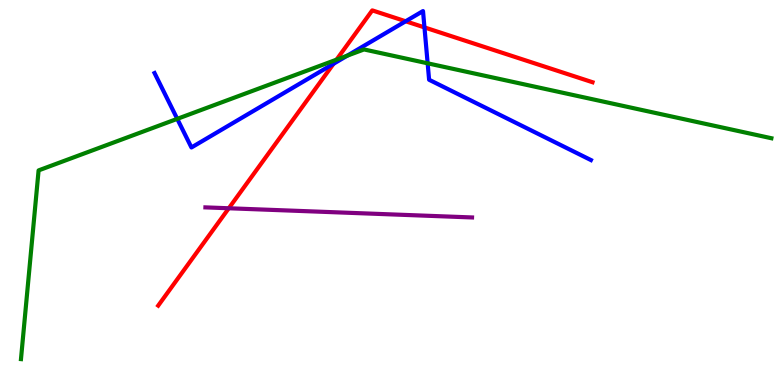[{'lines': ['blue', 'red'], 'intersections': [{'x': 4.3, 'y': 8.34}, {'x': 5.23, 'y': 9.45}, {'x': 5.48, 'y': 9.29}]}, {'lines': ['green', 'red'], 'intersections': [{'x': 4.34, 'y': 8.45}]}, {'lines': ['purple', 'red'], 'intersections': [{'x': 2.95, 'y': 4.59}]}, {'lines': ['blue', 'green'], 'intersections': [{'x': 2.29, 'y': 6.91}, {'x': 4.48, 'y': 8.55}, {'x': 5.52, 'y': 8.36}]}, {'lines': ['blue', 'purple'], 'intersections': []}, {'lines': ['green', 'purple'], 'intersections': []}]